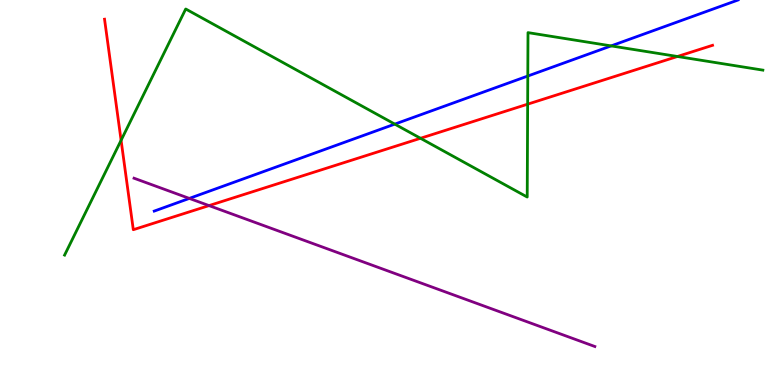[{'lines': ['blue', 'red'], 'intersections': []}, {'lines': ['green', 'red'], 'intersections': [{'x': 1.56, 'y': 6.36}, {'x': 5.43, 'y': 6.41}, {'x': 6.81, 'y': 7.29}, {'x': 8.74, 'y': 8.53}]}, {'lines': ['purple', 'red'], 'intersections': [{'x': 2.7, 'y': 4.66}]}, {'lines': ['blue', 'green'], 'intersections': [{'x': 5.09, 'y': 6.78}, {'x': 6.81, 'y': 8.03}, {'x': 7.89, 'y': 8.81}]}, {'lines': ['blue', 'purple'], 'intersections': [{'x': 2.44, 'y': 4.85}]}, {'lines': ['green', 'purple'], 'intersections': []}]